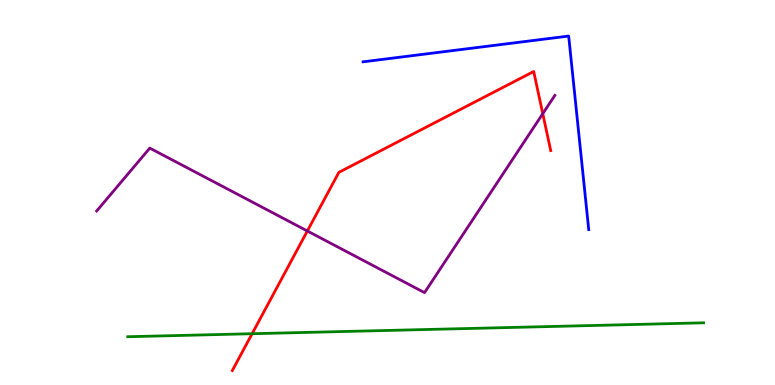[{'lines': ['blue', 'red'], 'intersections': []}, {'lines': ['green', 'red'], 'intersections': [{'x': 3.25, 'y': 1.33}]}, {'lines': ['purple', 'red'], 'intersections': [{'x': 3.97, 'y': 4.0}, {'x': 7.0, 'y': 7.05}]}, {'lines': ['blue', 'green'], 'intersections': []}, {'lines': ['blue', 'purple'], 'intersections': []}, {'lines': ['green', 'purple'], 'intersections': []}]